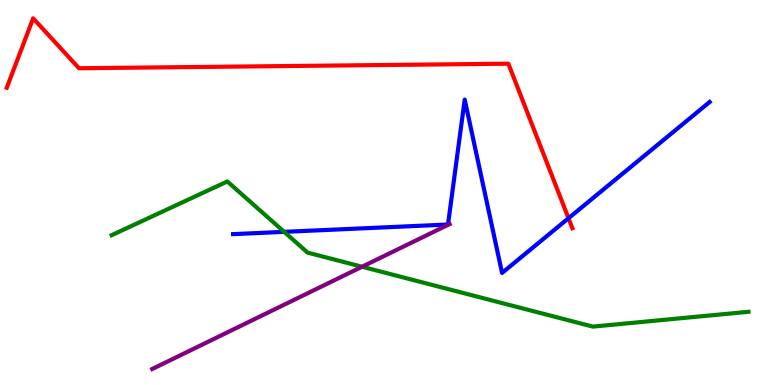[{'lines': ['blue', 'red'], 'intersections': [{'x': 7.34, 'y': 4.33}]}, {'lines': ['green', 'red'], 'intersections': []}, {'lines': ['purple', 'red'], 'intersections': []}, {'lines': ['blue', 'green'], 'intersections': [{'x': 3.67, 'y': 3.98}]}, {'lines': ['blue', 'purple'], 'intersections': []}, {'lines': ['green', 'purple'], 'intersections': [{'x': 4.67, 'y': 3.07}]}]